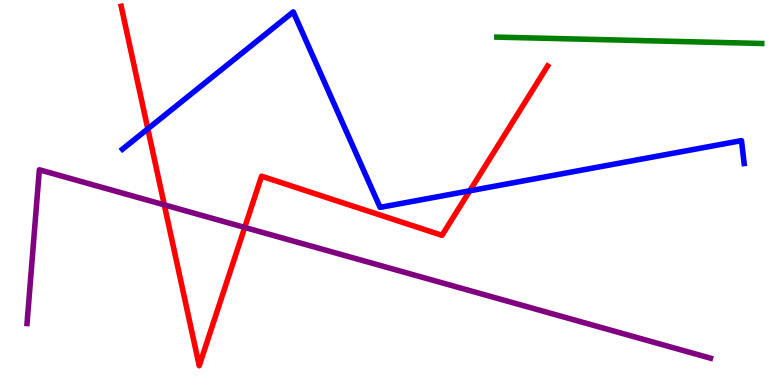[{'lines': ['blue', 'red'], 'intersections': [{'x': 1.91, 'y': 6.65}, {'x': 6.06, 'y': 5.04}]}, {'lines': ['green', 'red'], 'intersections': []}, {'lines': ['purple', 'red'], 'intersections': [{'x': 2.12, 'y': 4.68}, {'x': 3.16, 'y': 4.09}]}, {'lines': ['blue', 'green'], 'intersections': []}, {'lines': ['blue', 'purple'], 'intersections': []}, {'lines': ['green', 'purple'], 'intersections': []}]